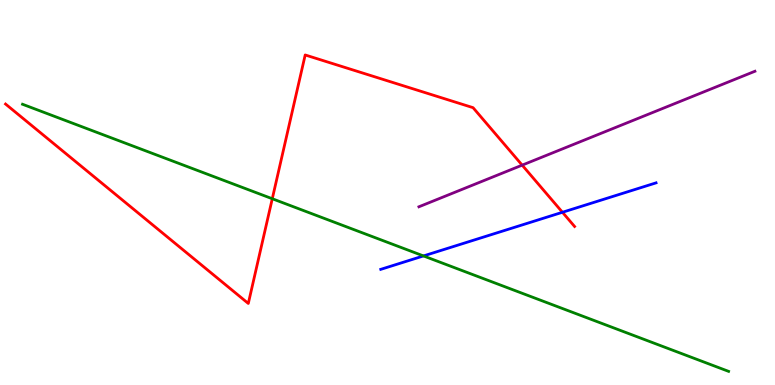[{'lines': ['blue', 'red'], 'intersections': [{'x': 7.26, 'y': 4.49}]}, {'lines': ['green', 'red'], 'intersections': [{'x': 3.51, 'y': 4.84}]}, {'lines': ['purple', 'red'], 'intersections': [{'x': 6.74, 'y': 5.71}]}, {'lines': ['blue', 'green'], 'intersections': [{'x': 5.46, 'y': 3.35}]}, {'lines': ['blue', 'purple'], 'intersections': []}, {'lines': ['green', 'purple'], 'intersections': []}]